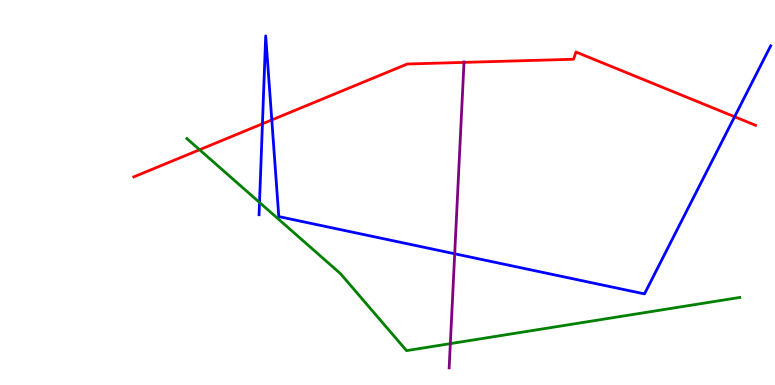[{'lines': ['blue', 'red'], 'intersections': [{'x': 3.39, 'y': 6.78}, {'x': 3.51, 'y': 6.88}, {'x': 9.48, 'y': 6.97}]}, {'lines': ['green', 'red'], 'intersections': [{'x': 2.57, 'y': 6.11}]}, {'lines': ['purple', 'red'], 'intersections': [{'x': 5.99, 'y': 8.38}]}, {'lines': ['blue', 'green'], 'intersections': [{'x': 3.35, 'y': 4.74}]}, {'lines': ['blue', 'purple'], 'intersections': [{'x': 5.87, 'y': 3.41}]}, {'lines': ['green', 'purple'], 'intersections': [{'x': 5.81, 'y': 1.07}]}]